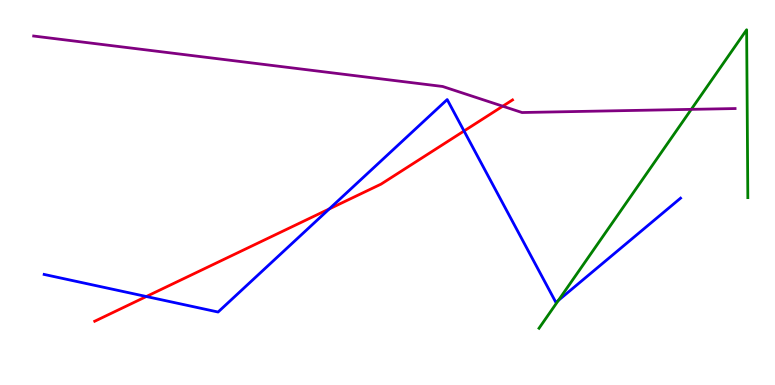[{'lines': ['blue', 'red'], 'intersections': [{'x': 1.89, 'y': 2.3}, {'x': 4.25, 'y': 4.57}, {'x': 5.99, 'y': 6.6}]}, {'lines': ['green', 'red'], 'intersections': []}, {'lines': ['purple', 'red'], 'intersections': [{'x': 6.49, 'y': 7.24}]}, {'lines': ['blue', 'green'], 'intersections': [{'x': 7.21, 'y': 2.2}]}, {'lines': ['blue', 'purple'], 'intersections': []}, {'lines': ['green', 'purple'], 'intersections': [{'x': 8.92, 'y': 7.16}]}]